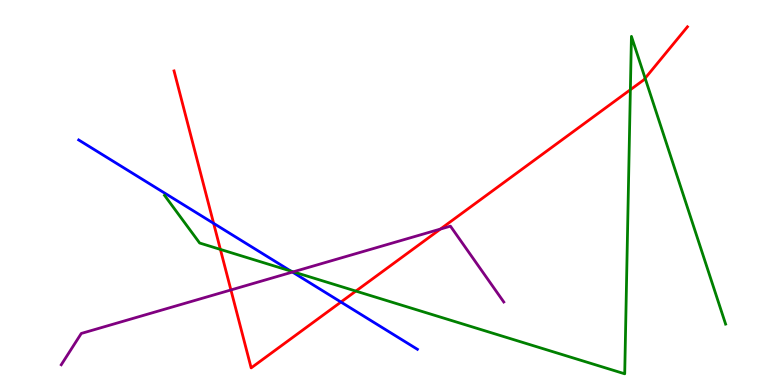[{'lines': ['blue', 'red'], 'intersections': [{'x': 2.76, 'y': 4.2}, {'x': 4.4, 'y': 2.15}]}, {'lines': ['green', 'red'], 'intersections': [{'x': 2.84, 'y': 3.52}, {'x': 4.59, 'y': 2.44}, {'x': 8.13, 'y': 7.67}, {'x': 8.32, 'y': 7.97}]}, {'lines': ['purple', 'red'], 'intersections': [{'x': 2.98, 'y': 2.47}, {'x': 5.68, 'y': 4.05}]}, {'lines': ['blue', 'green'], 'intersections': [{'x': 3.75, 'y': 2.96}]}, {'lines': ['blue', 'purple'], 'intersections': [{'x': 3.77, 'y': 2.93}]}, {'lines': ['green', 'purple'], 'intersections': [{'x': 3.78, 'y': 2.94}]}]